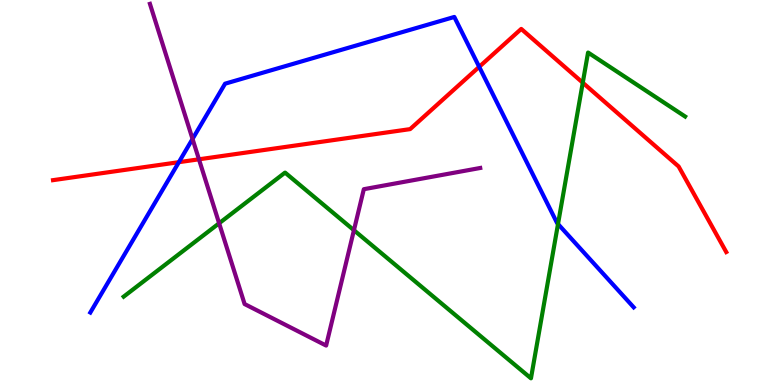[{'lines': ['blue', 'red'], 'intersections': [{'x': 2.31, 'y': 5.79}, {'x': 6.18, 'y': 8.26}]}, {'lines': ['green', 'red'], 'intersections': [{'x': 7.52, 'y': 7.85}]}, {'lines': ['purple', 'red'], 'intersections': [{'x': 2.57, 'y': 5.86}]}, {'lines': ['blue', 'green'], 'intersections': [{'x': 7.2, 'y': 4.18}]}, {'lines': ['blue', 'purple'], 'intersections': [{'x': 2.48, 'y': 6.39}]}, {'lines': ['green', 'purple'], 'intersections': [{'x': 2.83, 'y': 4.2}, {'x': 4.57, 'y': 4.02}]}]